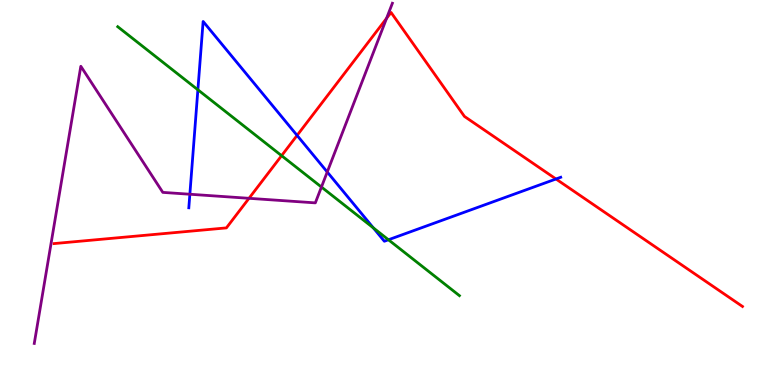[{'lines': ['blue', 'red'], 'intersections': [{'x': 3.83, 'y': 6.48}, {'x': 7.17, 'y': 5.35}]}, {'lines': ['green', 'red'], 'intersections': [{'x': 3.63, 'y': 5.96}]}, {'lines': ['purple', 'red'], 'intersections': [{'x': 3.21, 'y': 4.85}, {'x': 4.99, 'y': 9.52}]}, {'lines': ['blue', 'green'], 'intersections': [{'x': 2.55, 'y': 7.67}, {'x': 4.82, 'y': 4.08}, {'x': 5.01, 'y': 3.77}]}, {'lines': ['blue', 'purple'], 'intersections': [{'x': 2.45, 'y': 4.95}, {'x': 4.22, 'y': 5.53}]}, {'lines': ['green', 'purple'], 'intersections': [{'x': 4.15, 'y': 5.14}]}]